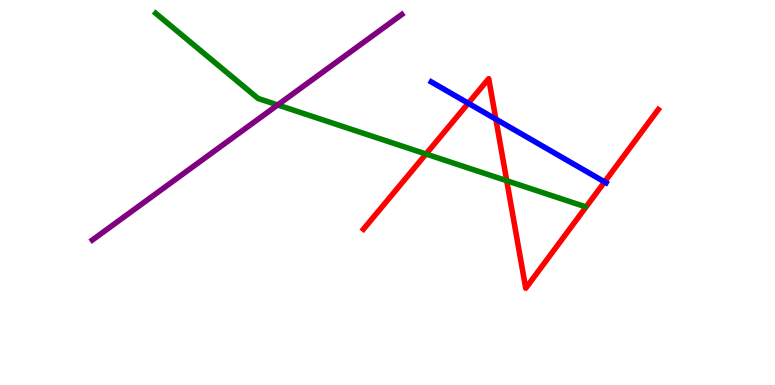[{'lines': ['blue', 'red'], 'intersections': [{'x': 6.04, 'y': 7.32}, {'x': 6.4, 'y': 6.9}, {'x': 7.8, 'y': 5.27}]}, {'lines': ['green', 'red'], 'intersections': [{'x': 5.5, 'y': 6.0}, {'x': 6.54, 'y': 5.31}]}, {'lines': ['purple', 'red'], 'intersections': []}, {'lines': ['blue', 'green'], 'intersections': []}, {'lines': ['blue', 'purple'], 'intersections': []}, {'lines': ['green', 'purple'], 'intersections': [{'x': 3.58, 'y': 7.27}]}]